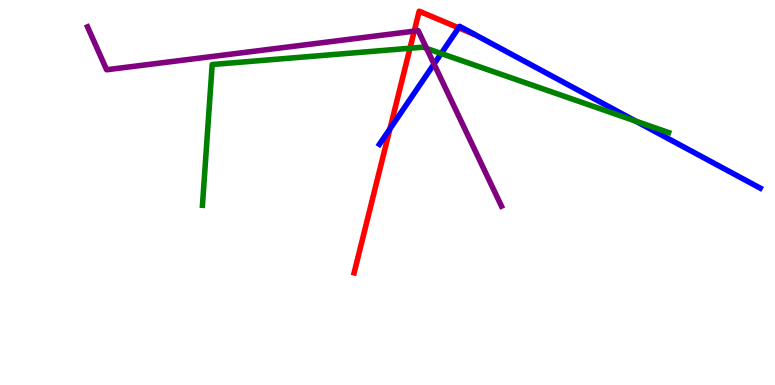[{'lines': ['blue', 'red'], 'intersections': [{'x': 5.03, 'y': 6.65}, {'x': 5.92, 'y': 9.28}]}, {'lines': ['green', 'red'], 'intersections': [{'x': 5.29, 'y': 8.75}]}, {'lines': ['purple', 'red'], 'intersections': [{'x': 5.35, 'y': 9.19}]}, {'lines': ['blue', 'green'], 'intersections': [{'x': 5.69, 'y': 8.61}, {'x': 8.2, 'y': 6.85}]}, {'lines': ['blue', 'purple'], 'intersections': [{'x': 5.6, 'y': 8.34}]}, {'lines': ['green', 'purple'], 'intersections': [{'x': 5.5, 'y': 8.74}]}]